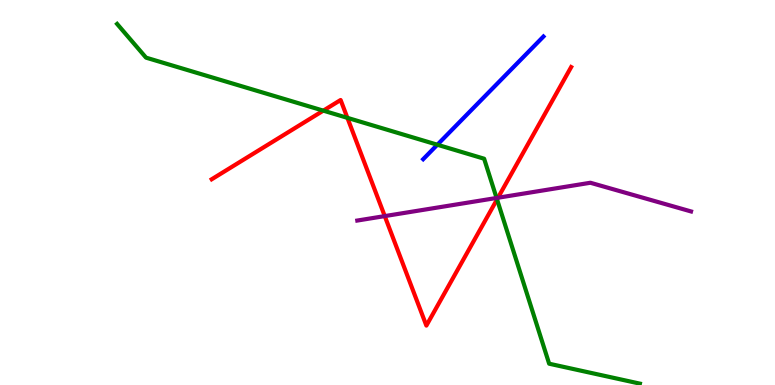[{'lines': ['blue', 'red'], 'intersections': []}, {'lines': ['green', 'red'], 'intersections': [{'x': 4.17, 'y': 7.13}, {'x': 4.48, 'y': 6.94}, {'x': 6.41, 'y': 4.82}]}, {'lines': ['purple', 'red'], 'intersections': [{'x': 4.96, 'y': 4.39}, {'x': 6.43, 'y': 4.86}]}, {'lines': ['blue', 'green'], 'intersections': [{'x': 5.64, 'y': 6.24}]}, {'lines': ['blue', 'purple'], 'intersections': []}, {'lines': ['green', 'purple'], 'intersections': [{'x': 6.41, 'y': 4.86}]}]